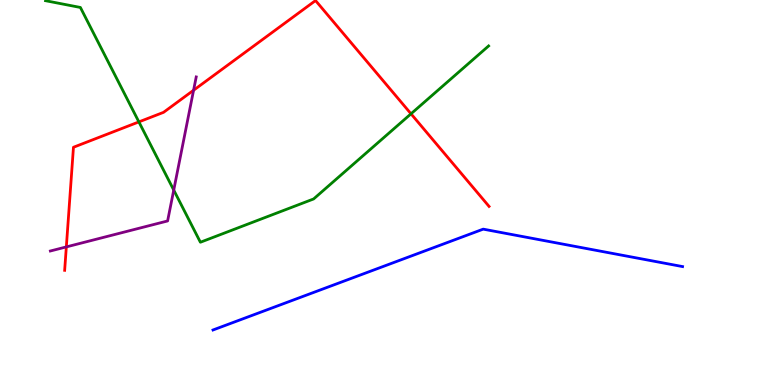[{'lines': ['blue', 'red'], 'intersections': []}, {'lines': ['green', 'red'], 'intersections': [{'x': 1.79, 'y': 6.83}, {'x': 5.3, 'y': 7.04}]}, {'lines': ['purple', 'red'], 'intersections': [{'x': 0.856, 'y': 3.59}, {'x': 2.5, 'y': 7.66}]}, {'lines': ['blue', 'green'], 'intersections': []}, {'lines': ['blue', 'purple'], 'intersections': []}, {'lines': ['green', 'purple'], 'intersections': [{'x': 2.24, 'y': 5.06}]}]